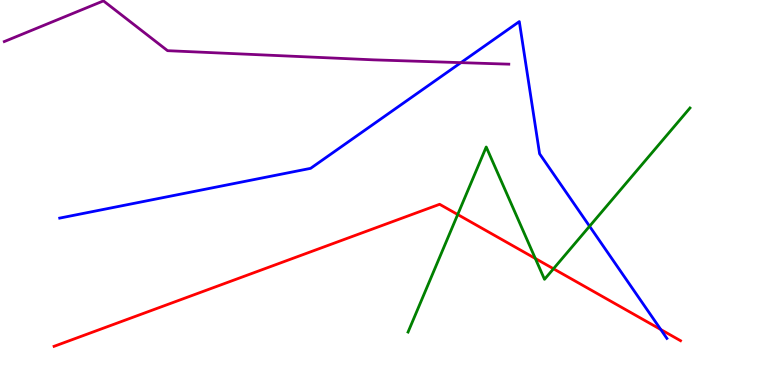[{'lines': ['blue', 'red'], 'intersections': [{'x': 8.53, 'y': 1.44}]}, {'lines': ['green', 'red'], 'intersections': [{'x': 5.91, 'y': 4.43}, {'x': 6.91, 'y': 3.29}, {'x': 7.14, 'y': 3.02}]}, {'lines': ['purple', 'red'], 'intersections': []}, {'lines': ['blue', 'green'], 'intersections': [{'x': 7.61, 'y': 4.12}]}, {'lines': ['blue', 'purple'], 'intersections': [{'x': 5.95, 'y': 8.37}]}, {'lines': ['green', 'purple'], 'intersections': []}]